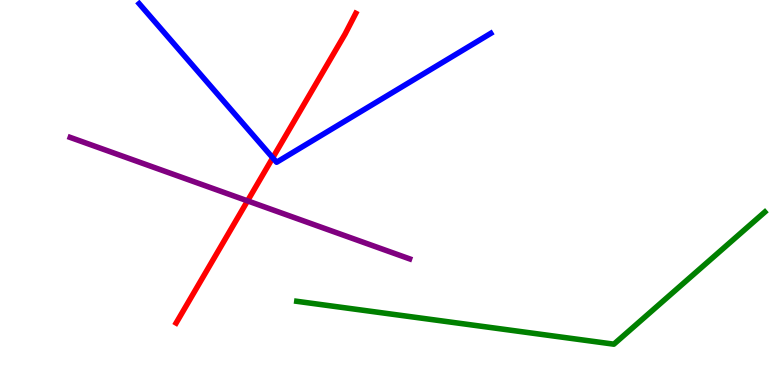[{'lines': ['blue', 'red'], 'intersections': [{'x': 3.52, 'y': 5.9}]}, {'lines': ['green', 'red'], 'intersections': []}, {'lines': ['purple', 'red'], 'intersections': [{'x': 3.19, 'y': 4.78}]}, {'lines': ['blue', 'green'], 'intersections': []}, {'lines': ['blue', 'purple'], 'intersections': []}, {'lines': ['green', 'purple'], 'intersections': []}]